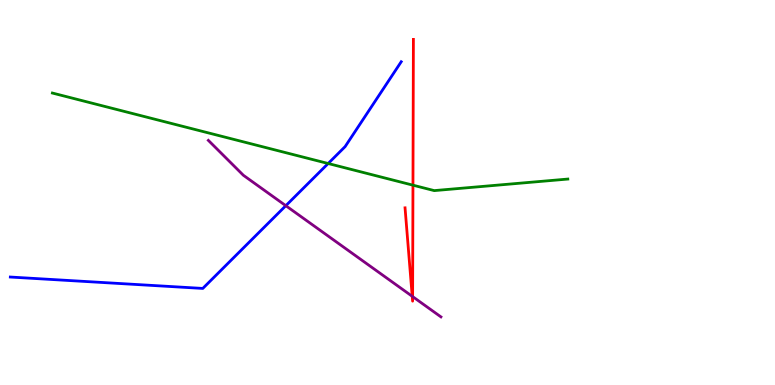[{'lines': ['blue', 'red'], 'intersections': []}, {'lines': ['green', 'red'], 'intersections': [{'x': 5.33, 'y': 5.19}]}, {'lines': ['purple', 'red'], 'intersections': [{'x': 5.32, 'y': 2.3}, {'x': 5.32, 'y': 2.3}]}, {'lines': ['blue', 'green'], 'intersections': [{'x': 4.23, 'y': 5.75}]}, {'lines': ['blue', 'purple'], 'intersections': [{'x': 3.69, 'y': 4.66}]}, {'lines': ['green', 'purple'], 'intersections': []}]